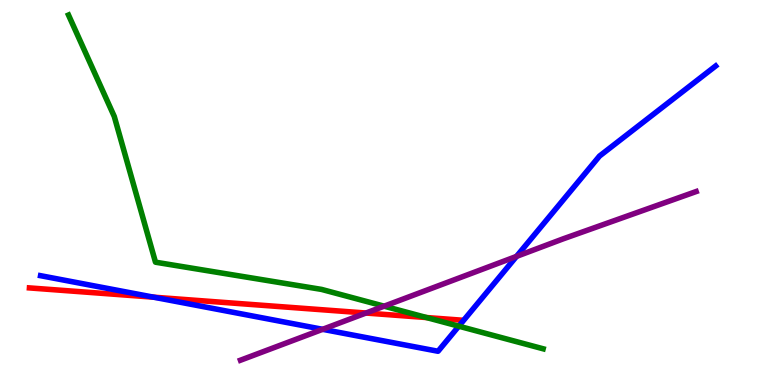[{'lines': ['blue', 'red'], 'intersections': [{'x': 1.98, 'y': 2.28}]}, {'lines': ['green', 'red'], 'intersections': [{'x': 5.5, 'y': 1.75}]}, {'lines': ['purple', 'red'], 'intersections': [{'x': 4.72, 'y': 1.87}]}, {'lines': ['blue', 'green'], 'intersections': [{'x': 5.92, 'y': 1.53}]}, {'lines': ['blue', 'purple'], 'intersections': [{'x': 4.16, 'y': 1.45}, {'x': 6.66, 'y': 3.34}]}, {'lines': ['green', 'purple'], 'intersections': [{'x': 4.96, 'y': 2.05}]}]